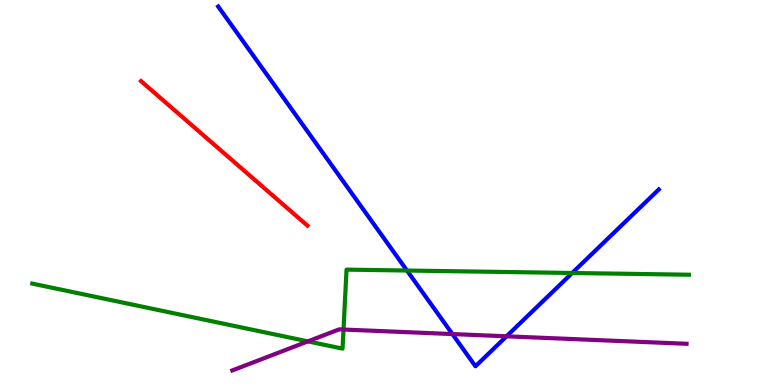[{'lines': ['blue', 'red'], 'intersections': []}, {'lines': ['green', 'red'], 'intersections': []}, {'lines': ['purple', 'red'], 'intersections': []}, {'lines': ['blue', 'green'], 'intersections': [{'x': 5.25, 'y': 2.97}, {'x': 7.38, 'y': 2.91}]}, {'lines': ['blue', 'purple'], 'intersections': [{'x': 5.84, 'y': 1.32}, {'x': 6.54, 'y': 1.26}]}, {'lines': ['green', 'purple'], 'intersections': [{'x': 3.97, 'y': 1.13}, {'x': 4.43, 'y': 1.44}]}]